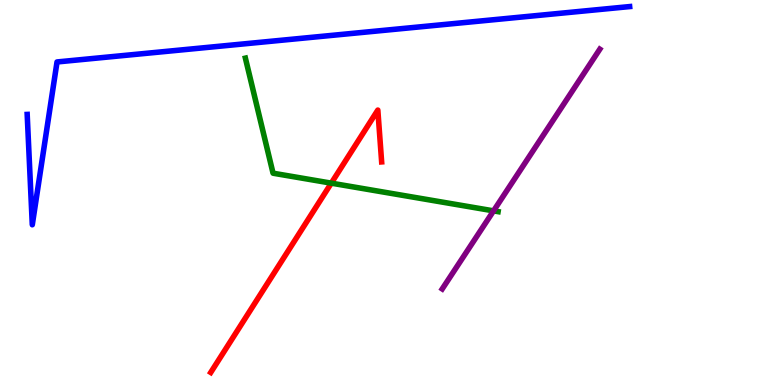[{'lines': ['blue', 'red'], 'intersections': []}, {'lines': ['green', 'red'], 'intersections': [{'x': 4.27, 'y': 5.24}]}, {'lines': ['purple', 'red'], 'intersections': []}, {'lines': ['blue', 'green'], 'intersections': []}, {'lines': ['blue', 'purple'], 'intersections': []}, {'lines': ['green', 'purple'], 'intersections': [{'x': 6.37, 'y': 4.52}]}]